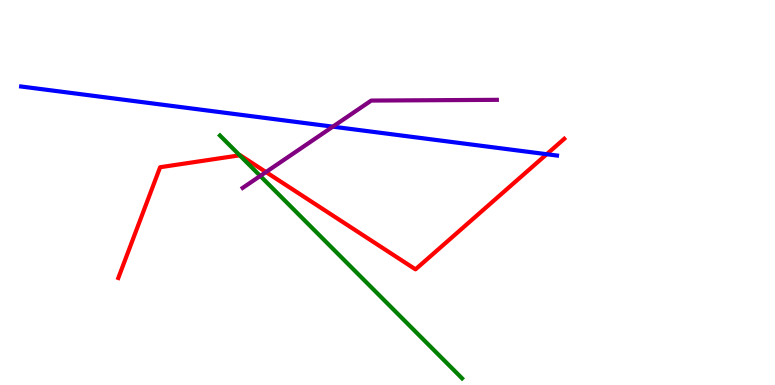[{'lines': ['blue', 'red'], 'intersections': [{'x': 7.05, 'y': 5.99}]}, {'lines': ['green', 'red'], 'intersections': [{'x': 3.09, 'y': 5.97}]}, {'lines': ['purple', 'red'], 'intersections': [{'x': 3.43, 'y': 5.53}]}, {'lines': ['blue', 'green'], 'intersections': []}, {'lines': ['blue', 'purple'], 'intersections': [{'x': 4.29, 'y': 6.71}]}, {'lines': ['green', 'purple'], 'intersections': [{'x': 3.36, 'y': 5.43}]}]